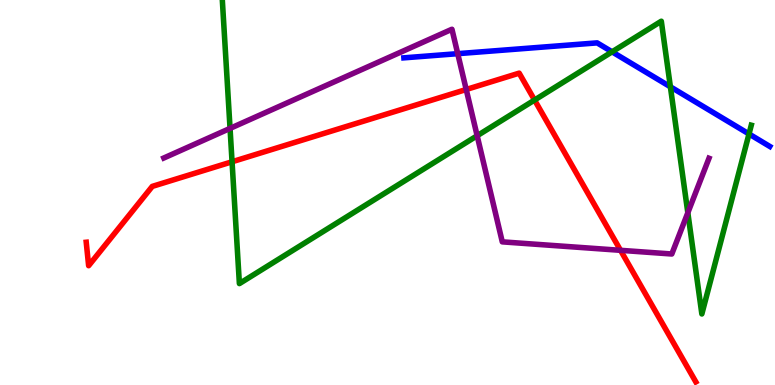[{'lines': ['blue', 'red'], 'intersections': []}, {'lines': ['green', 'red'], 'intersections': [{'x': 2.99, 'y': 5.8}, {'x': 6.9, 'y': 7.4}]}, {'lines': ['purple', 'red'], 'intersections': [{'x': 6.02, 'y': 7.68}, {'x': 8.01, 'y': 3.5}]}, {'lines': ['blue', 'green'], 'intersections': [{'x': 7.9, 'y': 8.65}, {'x': 8.65, 'y': 7.75}, {'x': 9.66, 'y': 6.52}]}, {'lines': ['blue', 'purple'], 'intersections': [{'x': 5.91, 'y': 8.61}]}, {'lines': ['green', 'purple'], 'intersections': [{'x': 2.97, 'y': 6.66}, {'x': 6.16, 'y': 6.47}, {'x': 8.88, 'y': 4.47}]}]